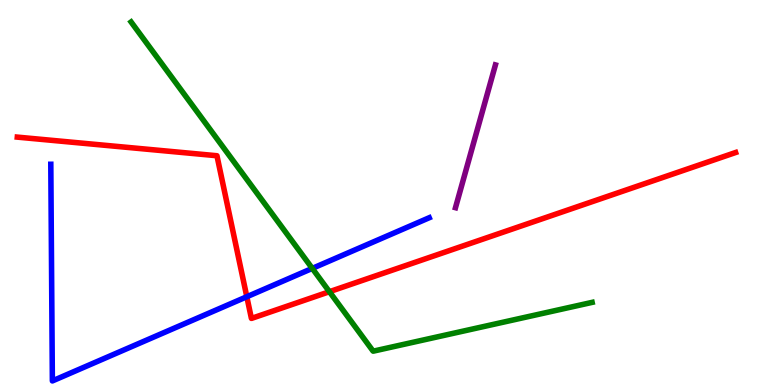[{'lines': ['blue', 'red'], 'intersections': [{'x': 3.18, 'y': 2.29}]}, {'lines': ['green', 'red'], 'intersections': [{'x': 4.25, 'y': 2.42}]}, {'lines': ['purple', 'red'], 'intersections': []}, {'lines': ['blue', 'green'], 'intersections': [{'x': 4.03, 'y': 3.03}]}, {'lines': ['blue', 'purple'], 'intersections': []}, {'lines': ['green', 'purple'], 'intersections': []}]